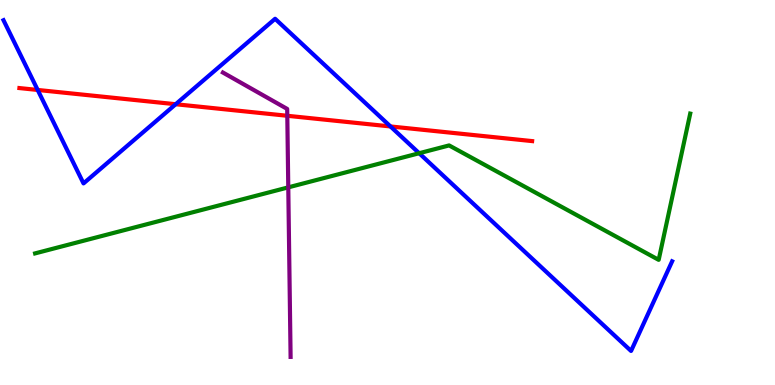[{'lines': ['blue', 'red'], 'intersections': [{'x': 0.486, 'y': 7.66}, {'x': 2.27, 'y': 7.29}, {'x': 5.04, 'y': 6.72}]}, {'lines': ['green', 'red'], 'intersections': []}, {'lines': ['purple', 'red'], 'intersections': [{'x': 3.71, 'y': 6.99}]}, {'lines': ['blue', 'green'], 'intersections': [{'x': 5.41, 'y': 6.02}]}, {'lines': ['blue', 'purple'], 'intersections': []}, {'lines': ['green', 'purple'], 'intersections': [{'x': 3.72, 'y': 5.13}]}]